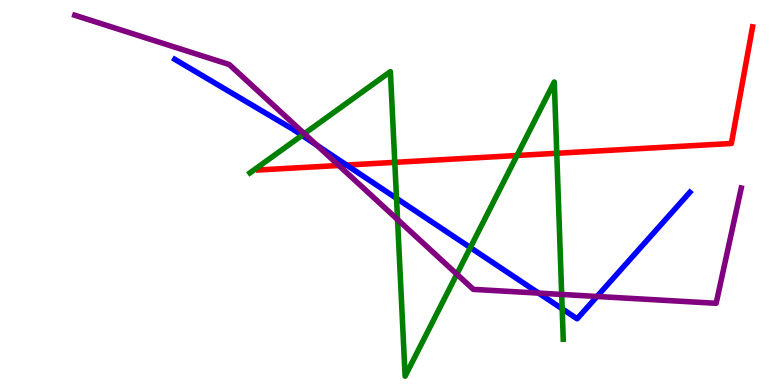[{'lines': ['blue', 'red'], 'intersections': [{'x': 4.47, 'y': 5.71}]}, {'lines': ['green', 'red'], 'intersections': [{'x': 5.09, 'y': 5.78}, {'x': 6.67, 'y': 5.96}, {'x': 7.18, 'y': 6.02}]}, {'lines': ['purple', 'red'], 'intersections': [{'x': 4.37, 'y': 5.7}]}, {'lines': ['blue', 'green'], 'intersections': [{'x': 3.9, 'y': 6.48}, {'x': 5.12, 'y': 4.85}, {'x': 6.07, 'y': 3.57}, {'x': 7.25, 'y': 1.98}]}, {'lines': ['blue', 'purple'], 'intersections': [{'x': 4.09, 'y': 6.23}, {'x': 6.95, 'y': 2.39}, {'x': 7.7, 'y': 2.3}]}, {'lines': ['green', 'purple'], 'intersections': [{'x': 3.93, 'y': 6.53}, {'x': 5.13, 'y': 4.3}, {'x': 5.89, 'y': 2.88}, {'x': 7.25, 'y': 2.35}]}]